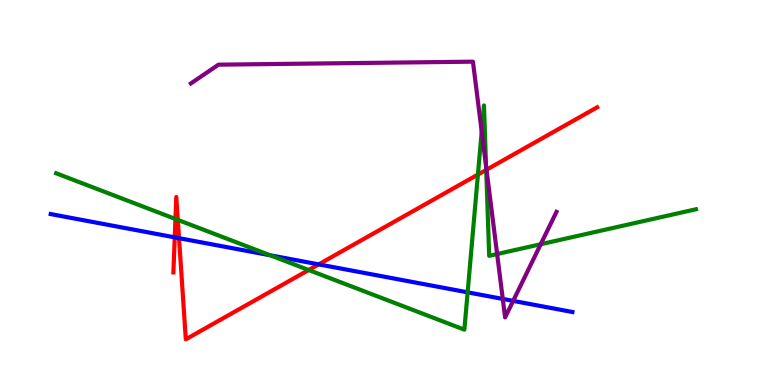[{'lines': ['blue', 'red'], 'intersections': [{'x': 2.25, 'y': 3.83}, {'x': 2.31, 'y': 3.81}, {'x': 4.11, 'y': 3.13}]}, {'lines': ['green', 'red'], 'intersections': [{'x': 2.26, 'y': 4.31}, {'x': 2.29, 'y': 4.29}, {'x': 3.98, 'y': 2.99}, {'x': 6.17, 'y': 5.47}, {'x': 6.27, 'y': 5.59}]}, {'lines': ['purple', 'red'], 'intersections': [{'x': 6.28, 'y': 5.59}]}, {'lines': ['blue', 'green'], 'intersections': [{'x': 3.49, 'y': 3.37}, {'x': 6.03, 'y': 2.41}]}, {'lines': ['blue', 'purple'], 'intersections': [{'x': 6.49, 'y': 2.24}, {'x': 6.62, 'y': 2.18}]}, {'lines': ['green', 'purple'], 'intersections': [{'x': 6.22, 'y': 6.59}, {'x': 6.27, 'y': 5.68}, {'x': 6.41, 'y': 3.4}, {'x': 6.98, 'y': 3.66}]}]